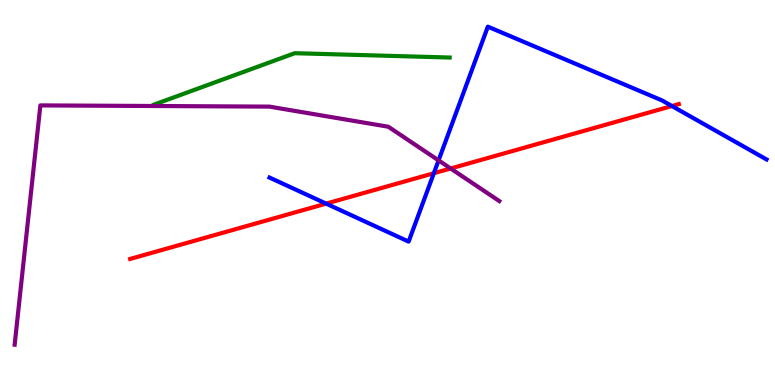[{'lines': ['blue', 'red'], 'intersections': [{'x': 4.21, 'y': 4.71}, {'x': 5.6, 'y': 5.5}, {'x': 8.67, 'y': 7.25}]}, {'lines': ['green', 'red'], 'intersections': []}, {'lines': ['purple', 'red'], 'intersections': [{'x': 5.81, 'y': 5.62}]}, {'lines': ['blue', 'green'], 'intersections': []}, {'lines': ['blue', 'purple'], 'intersections': [{'x': 5.66, 'y': 5.83}]}, {'lines': ['green', 'purple'], 'intersections': []}]